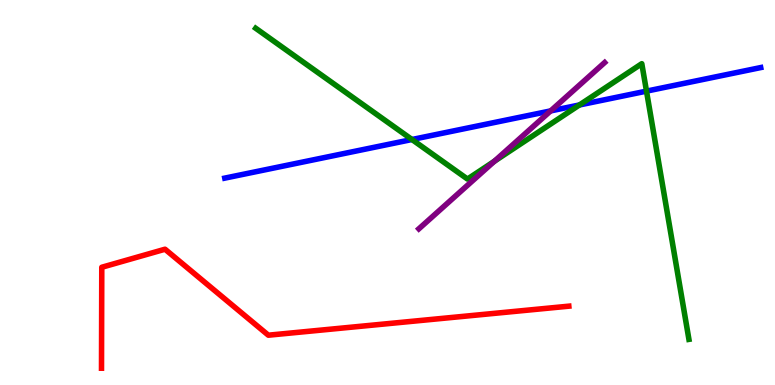[{'lines': ['blue', 'red'], 'intersections': []}, {'lines': ['green', 'red'], 'intersections': []}, {'lines': ['purple', 'red'], 'intersections': []}, {'lines': ['blue', 'green'], 'intersections': [{'x': 5.32, 'y': 6.38}, {'x': 7.48, 'y': 7.27}, {'x': 8.34, 'y': 7.63}]}, {'lines': ['blue', 'purple'], 'intersections': [{'x': 7.1, 'y': 7.12}]}, {'lines': ['green', 'purple'], 'intersections': [{'x': 6.38, 'y': 5.81}]}]